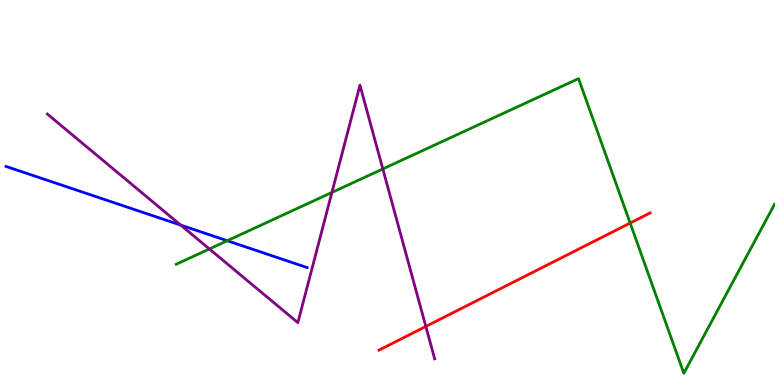[{'lines': ['blue', 'red'], 'intersections': []}, {'lines': ['green', 'red'], 'intersections': [{'x': 8.13, 'y': 4.21}]}, {'lines': ['purple', 'red'], 'intersections': [{'x': 5.49, 'y': 1.52}]}, {'lines': ['blue', 'green'], 'intersections': [{'x': 2.93, 'y': 3.75}]}, {'lines': ['blue', 'purple'], 'intersections': [{'x': 2.33, 'y': 4.15}]}, {'lines': ['green', 'purple'], 'intersections': [{'x': 2.7, 'y': 3.53}, {'x': 4.28, 'y': 5.0}, {'x': 4.94, 'y': 5.61}]}]